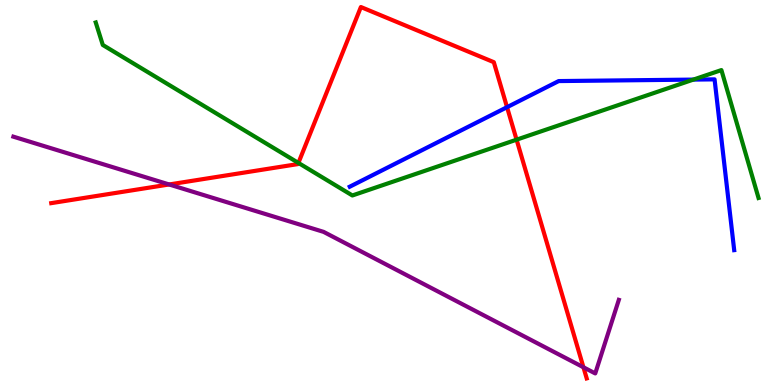[{'lines': ['blue', 'red'], 'intersections': [{'x': 6.54, 'y': 7.22}]}, {'lines': ['green', 'red'], 'intersections': [{'x': 3.85, 'y': 5.77}, {'x': 6.67, 'y': 6.37}]}, {'lines': ['purple', 'red'], 'intersections': [{'x': 2.18, 'y': 5.21}, {'x': 7.53, 'y': 0.461}]}, {'lines': ['blue', 'green'], 'intersections': [{'x': 8.95, 'y': 7.93}]}, {'lines': ['blue', 'purple'], 'intersections': []}, {'lines': ['green', 'purple'], 'intersections': []}]